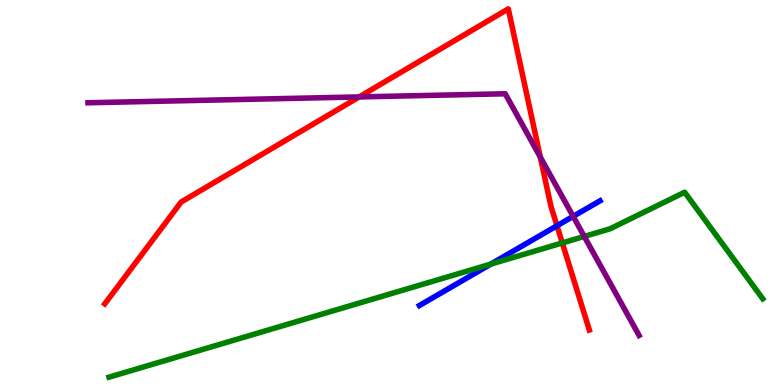[{'lines': ['blue', 'red'], 'intersections': [{'x': 7.19, 'y': 4.14}]}, {'lines': ['green', 'red'], 'intersections': [{'x': 7.26, 'y': 3.69}]}, {'lines': ['purple', 'red'], 'intersections': [{'x': 4.63, 'y': 7.48}, {'x': 6.97, 'y': 5.92}]}, {'lines': ['blue', 'green'], 'intersections': [{'x': 6.33, 'y': 3.14}]}, {'lines': ['blue', 'purple'], 'intersections': [{'x': 7.4, 'y': 4.38}]}, {'lines': ['green', 'purple'], 'intersections': [{'x': 7.54, 'y': 3.86}]}]